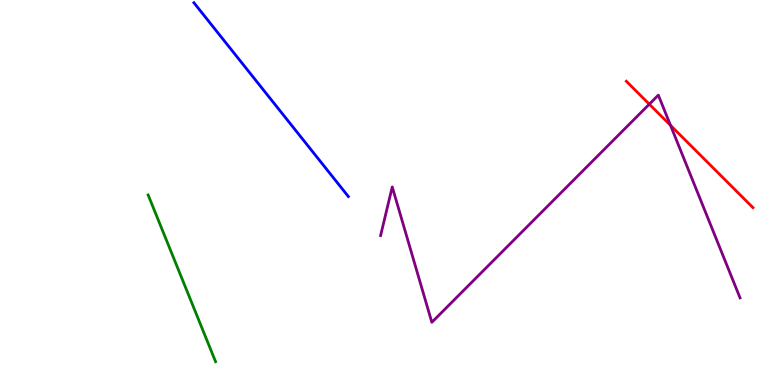[{'lines': ['blue', 'red'], 'intersections': []}, {'lines': ['green', 'red'], 'intersections': []}, {'lines': ['purple', 'red'], 'intersections': [{'x': 8.38, 'y': 7.29}, {'x': 8.65, 'y': 6.74}]}, {'lines': ['blue', 'green'], 'intersections': []}, {'lines': ['blue', 'purple'], 'intersections': []}, {'lines': ['green', 'purple'], 'intersections': []}]